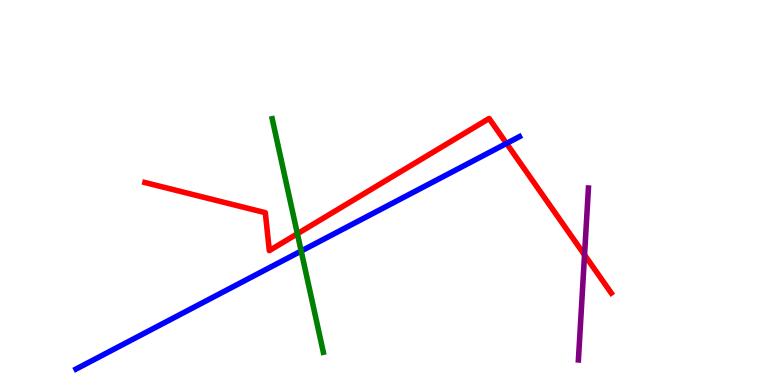[{'lines': ['blue', 'red'], 'intersections': [{'x': 6.54, 'y': 6.27}]}, {'lines': ['green', 'red'], 'intersections': [{'x': 3.84, 'y': 3.93}]}, {'lines': ['purple', 'red'], 'intersections': [{'x': 7.54, 'y': 3.38}]}, {'lines': ['blue', 'green'], 'intersections': [{'x': 3.89, 'y': 3.48}]}, {'lines': ['blue', 'purple'], 'intersections': []}, {'lines': ['green', 'purple'], 'intersections': []}]